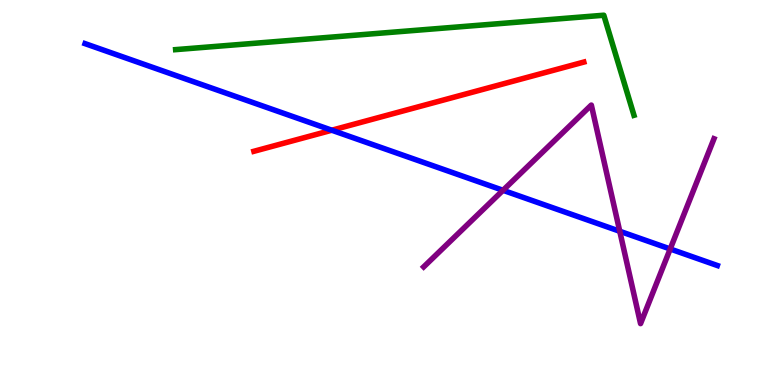[{'lines': ['blue', 'red'], 'intersections': [{'x': 4.28, 'y': 6.62}]}, {'lines': ['green', 'red'], 'intersections': []}, {'lines': ['purple', 'red'], 'intersections': []}, {'lines': ['blue', 'green'], 'intersections': []}, {'lines': ['blue', 'purple'], 'intersections': [{'x': 6.49, 'y': 5.06}, {'x': 8.0, 'y': 3.99}, {'x': 8.65, 'y': 3.53}]}, {'lines': ['green', 'purple'], 'intersections': []}]